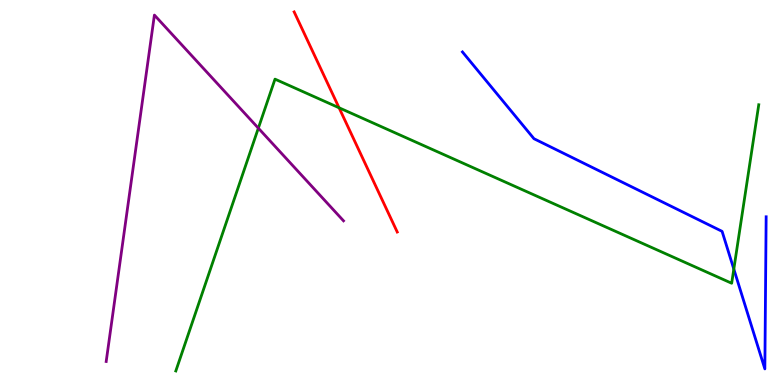[{'lines': ['blue', 'red'], 'intersections': []}, {'lines': ['green', 'red'], 'intersections': [{'x': 4.37, 'y': 7.2}]}, {'lines': ['purple', 'red'], 'intersections': []}, {'lines': ['blue', 'green'], 'intersections': [{'x': 9.47, 'y': 3.01}]}, {'lines': ['blue', 'purple'], 'intersections': []}, {'lines': ['green', 'purple'], 'intersections': [{'x': 3.33, 'y': 6.67}]}]